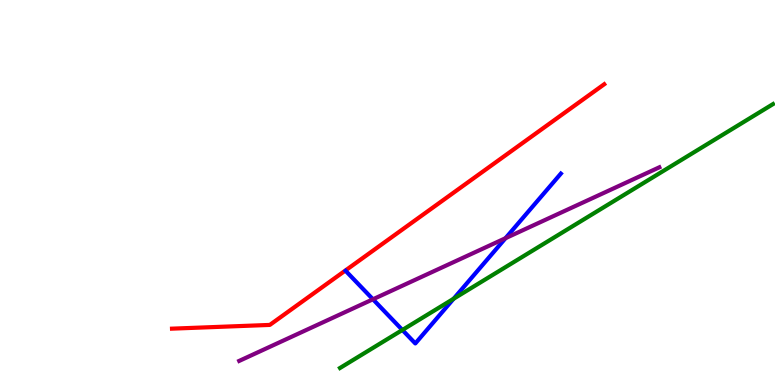[{'lines': ['blue', 'red'], 'intersections': []}, {'lines': ['green', 'red'], 'intersections': []}, {'lines': ['purple', 'red'], 'intersections': []}, {'lines': ['blue', 'green'], 'intersections': [{'x': 5.19, 'y': 1.43}, {'x': 5.85, 'y': 2.24}]}, {'lines': ['blue', 'purple'], 'intersections': [{'x': 4.81, 'y': 2.23}, {'x': 6.52, 'y': 3.81}]}, {'lines': ['green', 'purple'], 'intersections': []}]